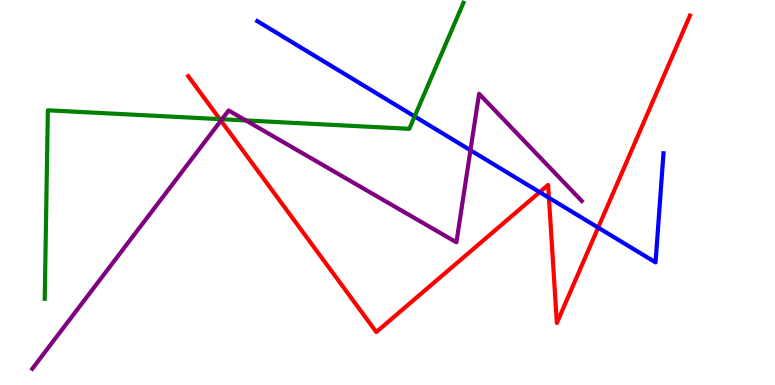[{'lines': ['blue', 'red'], 'intersections': [{'x': 6.96, 'y': 5.01}, {'x': 7.08, 'y': 4.86}, {'x': 7.72, 'y': 4.09}]}, {'lines': ['green', 'red'], 'intersections': [{'x': 2.84, 'y': 6.91}]}, {'lines': ['purple', 'red'], 'intersections': [{'x': 2.85, 'y': 6.87}]}, {'lines': ['blue', 'green'], 'intersections': [{'x': 5.35, 'y': 6.98}]}, {'lines': ['blue', 'purple'], 'intersections': [{'x': 6.07, 'y': 6.1}]}, {'lines': ['green', 'purple'], 'intersections': [{'x': 2.86, 'y': 6.9}, {'x': 3.17, 'y': 6.87}]}]